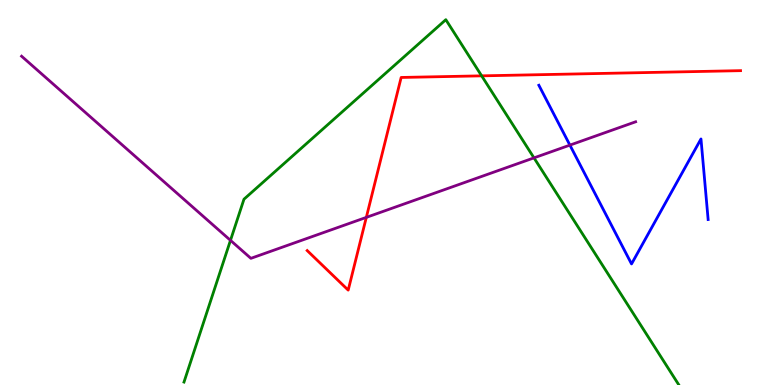[{'lines': ['blue', 'red'], 'intersections': []}, {'lines': ['green', 'red'], 'intersections': [{'x': 6.21, 'y': 8.03}]}, {'lines': ['purple', 'red'], 'intersections': [{'x': 4.73, 'y': 4.35}]}, {'lines': ['blue', 'green'], 'intersections': []}, {'lines': ['blue', 'purple'], 'intersections': [{'x': 7.35, 'y': 6.23}]}, {'lines': ['green', 'purple'], 'intersections': [{'x': 2.97, 'y': 3.76}, {'x': 6.89, 'y': 5.9}]}]